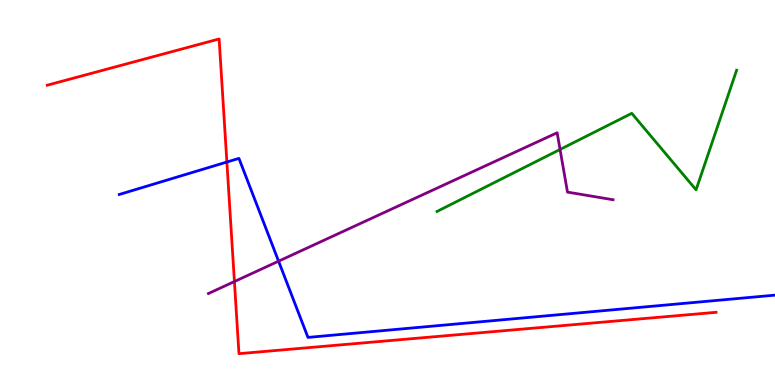[{'lines': ['blue', 'red'], 'intersections': [{'x': 2.93, 'y': 5.79}]}, {'lines': ['green', 'red'], 'intersections': []}, {'lines': ['purple', 'red'], 'intersections': [{'x': 3.02, 'y': 2.69}]}, {'lines': ['blue', 'green'], 'intersections': []}, {'lines': ['blue', 'purple'], 'intersections': [{'x': 3.59, 'y': 3.22}]}, {'lines': ['green', 'purple'], 'intersections': [{'x': 7.23, 'y': 6.12}]}]